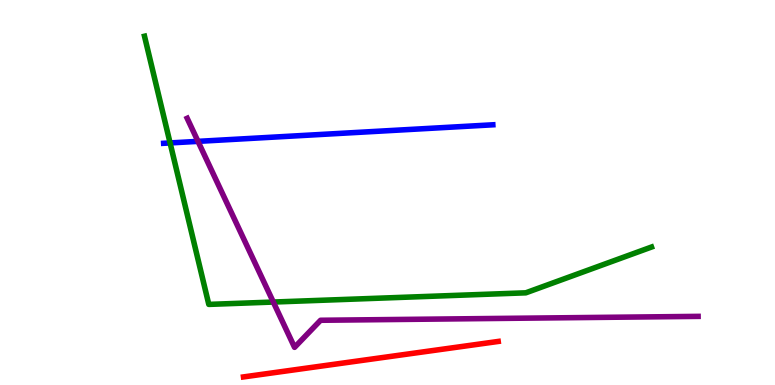[{'lines': ['blue', 'red'], 'intersections': []}, {'lines': ['green', 'red'], 'intersections': []}, {'lines': ['purple', 'red'], 'intersections': []}, {'lines': ['blue', 'green'], 'intersections': [{'x': 2.19, 'y': 6.29}]}, {'lines': ['blue', 'purple'], 'intersections': [{'x': 2.55, 'y': 6.33}]}, {'lines': ['green', 'purple'], 'intersections': [{'x': 3.53, 'y': 2.15}]}]